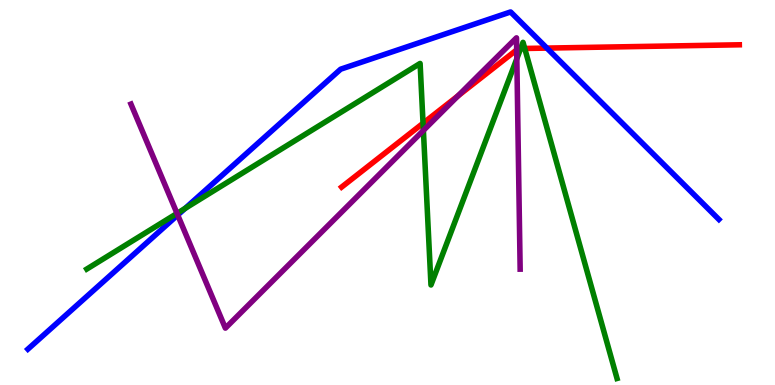[{'lines': ['blue', 'red'], 'intersections': [{'x': 7.06, 'y': 8.75}]}, {'lines': ['green', 'red'], 'intersections': [{'x': 5.46, 'y': 6.8}, {'x': 6.72, 'y': 8.74}, {'x': 6.77, 'y': 8.74}]}, {'lines': ['purple', 'red'], 'intersections': [{'x': 5.91, 'y': 7.51}, {'x': 6.67, 'y': 8.7}]}, {'lines': ['blue', 'green'], 'intersections': [{'x': 2.39, 'y': 4.59}]}, {'lines': ['blue', 'purple'], 'intersections': [{'x': 2.29, 'y': 4.41}]}, {'lines': ['green', 'purple'], 'intersections': [{'x': 2.28, 'y': 4.46}, {'x': 5.46, 'y': 6.61}, {'x': 6.67, 'y': 8.48}]}]